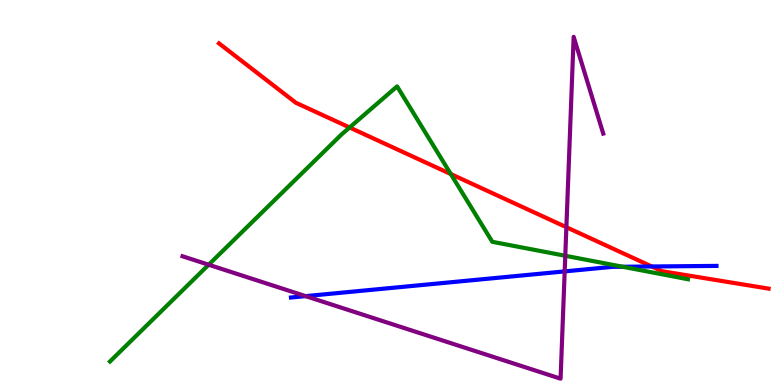[{'lines': ['blue', 'red'], 'intersections': [{'x': 8.41, 'y': 3.08}]}, {'lines': ['green', 'red'], 'intersections': [{'x': 4.51, 'y': 6.69}, {'x': 5.82, 'y': 5.48}]}, {'lines': ['purple', 'red'], 'intersections': [{'x': 7.31, 'y': 4.1}]}, {'lines': ['blue', 'green'], 'intersections': [{'x': 8.03, 'y': 3.07}]}, {'lines': ['blue', 'purple'], 'intersections': [{'x': 3.94, 'y': 2.31}, {'x': 7.29, 'y': 2.95}]}, {'lines': ['green', 'purple'], 'intersections': [{'x': 2.69, 'y': 3.12}, {'x': 7.29, 'y': 3.36}]}]